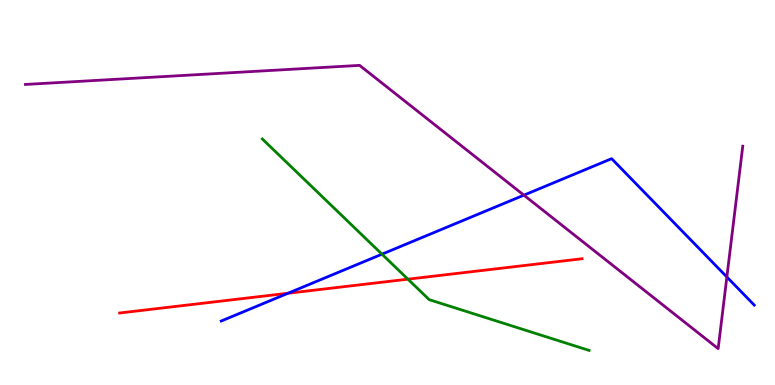[{'lines': ['blue', 'red'], 'intersections': [{'x': 3.72, 'y': 2.38}]}, {'lines': ['green', 'red'], 'intersections': [{'x': 5.26, 'y': 2.75}]}, {'lines': ['purple', 'red'], 'intersections': []}, {'lines': ['blue', 'green'], 'intersections': [{'x': 4.93, 'y': 3.4}]}, {'lines': ['blue', 'purple'], 'intersections': [{'x': 6.76, 'y': 4.93}, {'x': 9.38, 'y': 2.81}]}, {'lines': ['green', 'purple'], 'intersections': []}]